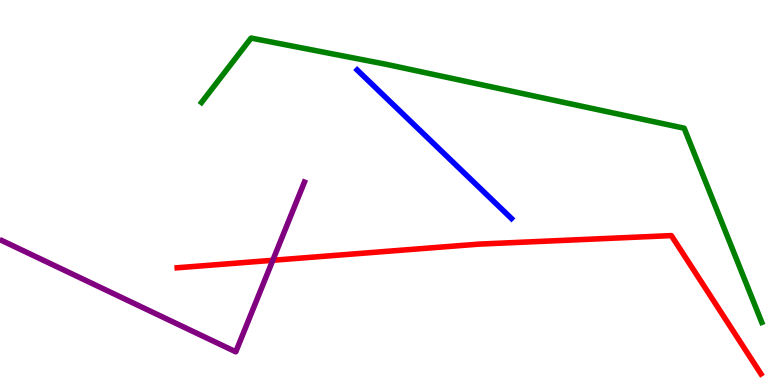[{'lines': ['blue', 'red'], 'intersections': []}, {'lines': ['green', 'red'], 'intersections': []}, {'lines': ['purple', 'red'], 'intersections': [{'x': 3.52, 'y': 3.24}]}, {'lines': ['blue', 'green'], 'intersections': []}, {'lines': ['blue', 'purple'], 'intersections': []}, {'lines': ['green', 'purple'], 'intersections': []}]